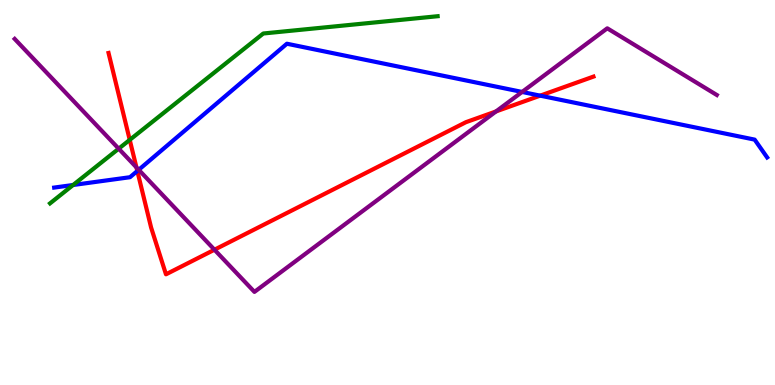[{'lines': ['blue', 'red'], 'intersections': [{'x': 1.77, 'y': 5.56}, {'x': 6.97, 'y': 7.52}]}, {'lines': ['green', 'red'], 'intersections': [{'x': 1.67, 'y': 6.37}]}, {'lines': ['purple', 'red'], 'intersections': [{'x': 1.76, 'y': 5.65}, {'x': 2.77, 'y': 3.51}, {'x': 6.4, 'y': 7.11}]}, {'lines': ['blue', 'green'], 'intersections': [{'x': 0.943, 'y': 5.19}]}, {'lines': ['blue', 'purple'], 'intersections': [{'x': 1.79, 'y': 5.59}, {'x': 6.74, 'y': 7.61}]}, {'lines': ['green', 'purple'], 'intersections': [{'x': 1.53, 'y': 6.14}]}]